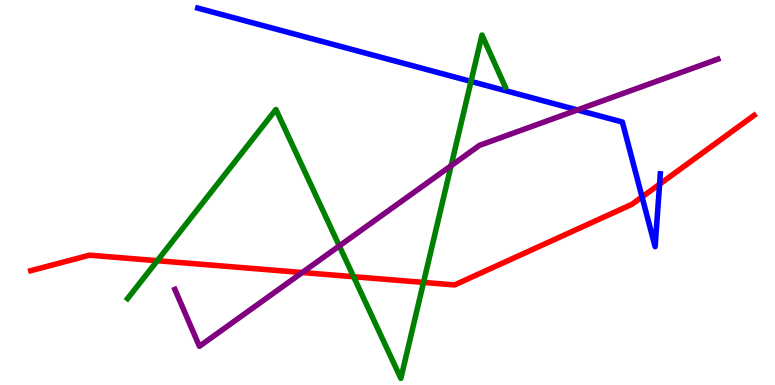[{'lines': ['blue', 'red'], 'intersections': [{'x': 8.28, 'y': 4.88}, {'x': 8.51, 'y': 5.22}]}, {'lines': ['green', 'red'], 'intersections': [{'x': 2.03, 'y': 3.23}, {'x': 4.56, 'y': 2.81}, {'x': 5.46, 'y': 2.66}]}, {'lines': ['purple', 'red'], 'intersections': [{'x': 3.9, 'y': 2.92}]}, {'lines': ['blue', 'green'], 'intersections': [{'x': 6.08, 'y': 7.89}]}, {'lines': ['blue', 'purple'], 'intersections': [{'x': 7.45, 'y': 7.14}]}, {'lines': ['green', 'purple'], 'intersections': [{'x': 4.38, 'y': 3.61}, {'x': 5.82, 'y': 5.7}]}]